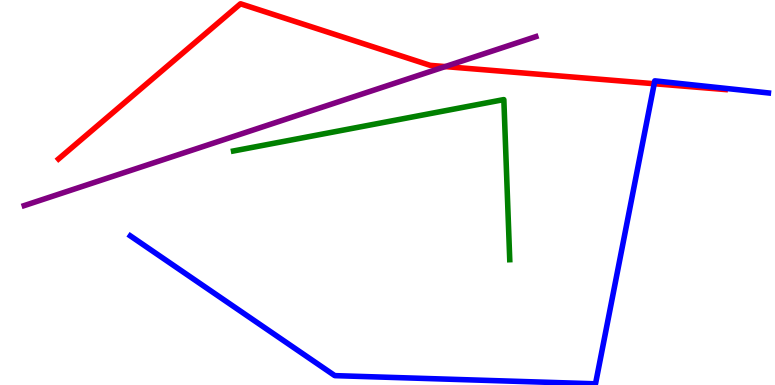[{'lines': ['blue', 'red'], 'intersections': [{'x': 8.44, 'y': 7.83}]}, {'lines': ['green', 'red'], 'intersections': []}, {'lines': ['purple', 'red'], 'intersections': [{'x': 5.74, 'y': 8.27}]}, {'lines': ['blue', 'green'], 'intersections': []}, {'lines': ['blue', 'purple'], 'intersections': []}, {'lines': ['green', 'purple'], 'intersections': []}]